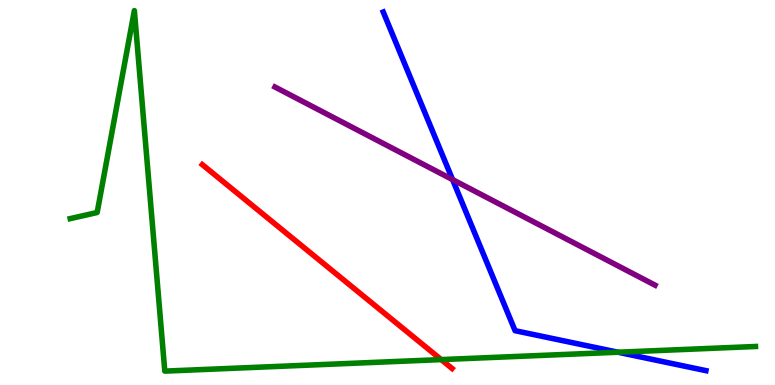[{'lines': ['blue', 'red'], 'intersections': []}, {'lines': ['green', 'red'], 'intersections': [{'x': 5.69, 'y': 0.66}]}, {'lines': ['purple', 'red'], 'intersections': []}, {'lines': ['blue', 'green'], 'intersections': [{'x': 7.97, 'y': 0.851}]}, {'lines': ['blue', 'purple'], 'intersections': [{'x': 5.84, 'y': 5.33}]}, {'lines': ['green', 'purple'], 'intersections': []}]